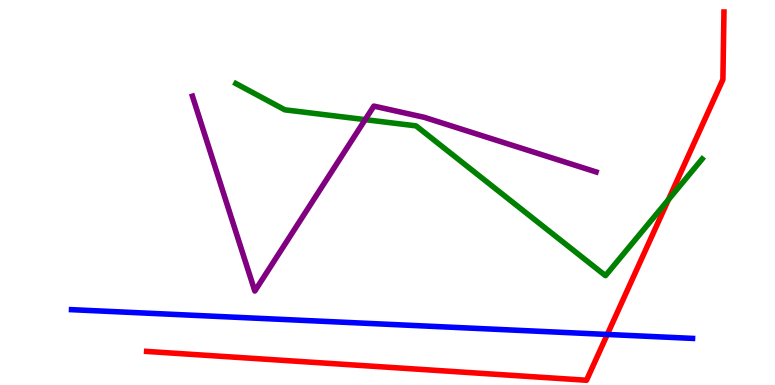[{'lines': ['blue', 'red'], 'intersections': [{'x': 7.84, 'y': 1.31}]}, {'lines': ['green', 'red'], 'intersections': [{'x': 8.62, 'y': 4.81}]}, {'lines': ['purple', 'red'], 'intersections': []}, {'lines': ['blue', 'green'], 'intersections': []}, {'lines': ['blue', 'purple'], 'intersections': []}, {'lines': ['green', 'purple'], 'intersections': [{'x': 4.71, 'y': 6.89}]}]